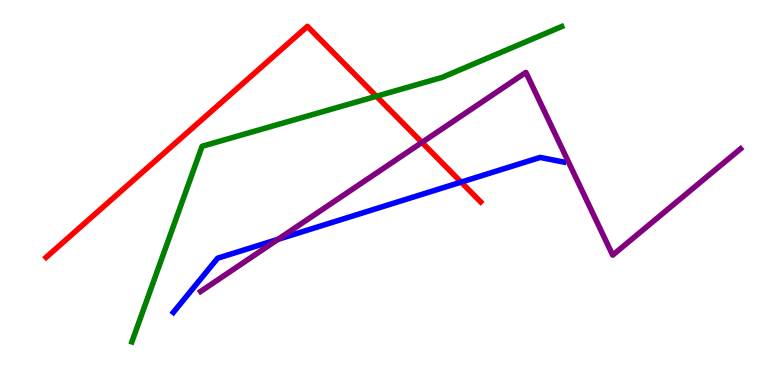[{'lines': ['blue', 'red'], 'intersections': [{'x': 5.95, 'y': 5.27}]}, {'lines': ['green', 'red'], 'intersections': [{'x': 4.86, 'y': 7.5}]}, {'lines': ['purple', 'red'], 'intersections': [{'x': 5.44, 'y': 6.3}]}, {'lines': ['blue', 'green'], 'intersections': []}, {'lines': ['blue', 'purple'], 'intersections': [{'x': 3.59, 'y': 3.78}]}, {'lines': ['green', 'purple'], 'intersections': []}]